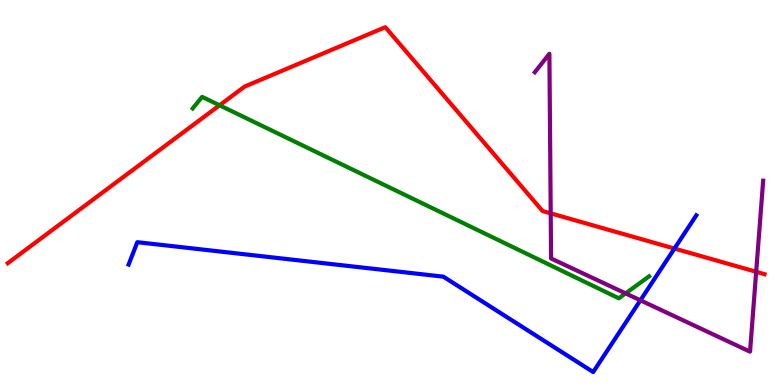[{'lines': ['blue', 'red'], 'intersections': [{'x': 8.7, 'y': 3.54}]}, {'lines': ['green', 'red'], 'intersections': [{'x': 2.83, 'y': 7.27}]}, {'lines': ['purple', 'red'], 'intersections': [{'x': 7.11, 'y': 4.46}, {'x': 9.76, 'y': 2.94}]}, {'lines': ['blue', 'green'], 'intersections': []}, {'lines': ['blue', 'purple'], 'intersections': [{'x': 8.26, 'y': 2.2}]}, {'lines': ['green', 'purple'], 'intersections': [{'x': 8.07, 'y': 2.38}]}]